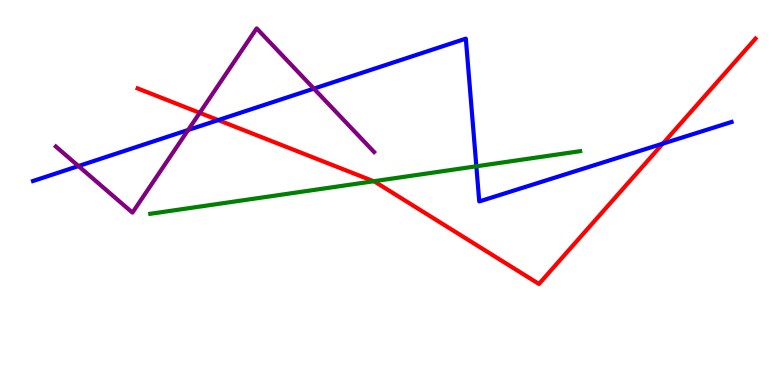[{'lines': ['blue', 'red'], 'intersections': [{'x': 2.82, 'y': 6.88}, {'x': 8.55, 'y': 6.27}]}, {'lines': ['green', 'red'], 'intersections': [{'x': 4.82, 'y': 5.29}]}, {'lines': ['purple', 'red'], 'intersections': [{'x': 2.58, 'y': 7.07}]}, {'lines': ['blue', 'green'], 'intersections': [{'x': 6.15, 'y': 5.68}]}, {'lines': ['blue', 'purple'], 'intersections': [{'x': 1.01, 'y': 5.69}, {'x': 2.43, 'y': 6.62}, {'x': 4.05, 'y': 7.7}]}, {'lines': ['green', 'purple'], 'intersections': []}]